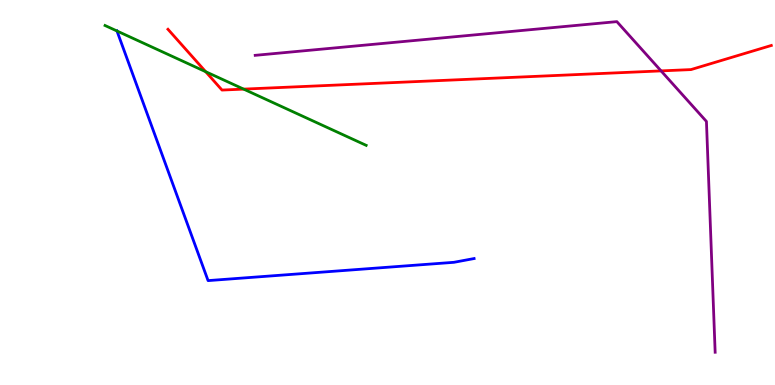[{'lines': ['blue', 'red'], 'intersections': []}, {'lines': ['green', 'red'], 'intersections': [{'x': 2.65, 'y': 8.14}, {'x': 3.14, 'y': 7.69}]}, {'lines': ['purple', 'red'], 'intersections': [{'x': 8.53, 'y': 8.16}]}, {'lines': ['blue', 'green'], 'intersections': [{'x': 1.51, 'y': 9.2}]}, {'lines': ['blue', 'purple'], 'intersections': []}, {'lines': ['green', 'purple'], 'intersections': []}]